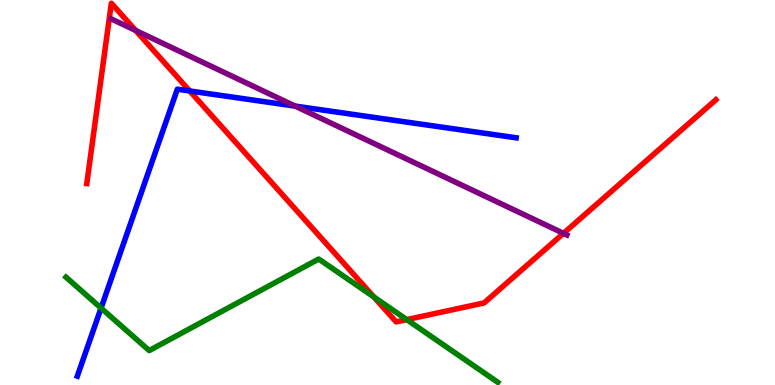[{'lines': ['blue', 'red'], 'intersections': [{'x': 2.45, 'y': 7.64}]}, {'lines': ['green', 'red'], 'intersections': [{'x': 4.82, 'y': 2.29}, {'x': 5.25, 'y': 1.7}]}, {'lines': ['purple', 'red'], 'intersections': [{'x': 1.75, 'y': 9.21}, {'x': 7.27, 'y': 3.94}]}, {'lines': ['blue', 'green'], 'intersections': [{'x': 1.3, 'y': 2.0}]}, {'lines': ['blue', 'purple'], 'intersections': [{'x': 3.81, 'y': 7.24}]}, {'lines': ['green', 'purple'], 'intersections': []}]